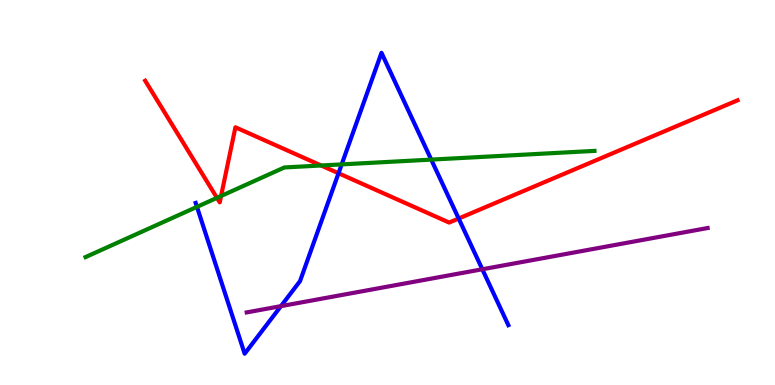[{'lines': ['blue', 'red'], 'intersections': [{'x': 4.37, 'y': 5.5}, {'x': 5.92, 'y': 4.32}]}, {'lines': ['green', 'red'], 'intersections': [{'x': 2.8, 'y': 4.86}, {'x': 2.85, 'y': 4.91}, {'x': 4.14, 'y': 5.7}]}, {'lines': ['purple', 'red'], 'intersections': []}, {'lines': ['blue', 'green'], 'intersections': [{'x': 2.54, 'y': 4.63}, {'x': 4.41, 'y': 5.73}, {'x': 5.56, 'y': 5.85}]}, {'lines': ['blue', 'purple'], 'intersections': [{'x': 3.63, 'y': 2.05}, {'x': 6.22, 'y': 3.01}]}, {'lines': ['green', 'purple'], 'intersections': []}]